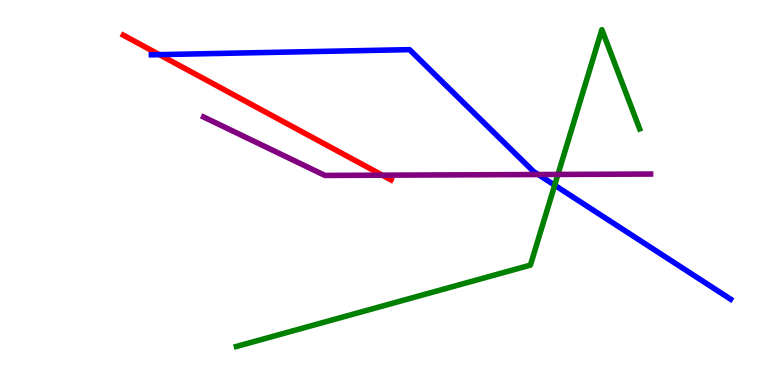[{'lines': ['blue', 'red'], 'intersections': [{'x': 2.06, 'y': 8.58}]}, {'lines': ['green', 'red'], 'intersections': []}, {'lines': ['purple', 'red'], 'intersections': [{'x': 4.93, 'y': 5.45}]}, {'lines': ['blue', 'green'], 'intersections': [{'x': 7.16, 'y': 5.19}]}, {'lines': ['blue', 'purple'], 'intersections': [{'x': 6.94, 'y': 5.47}]}, {'lines': ['green', 'purple'], 'intersections': [{'x': 7.2, 'y': 5.47}]}]